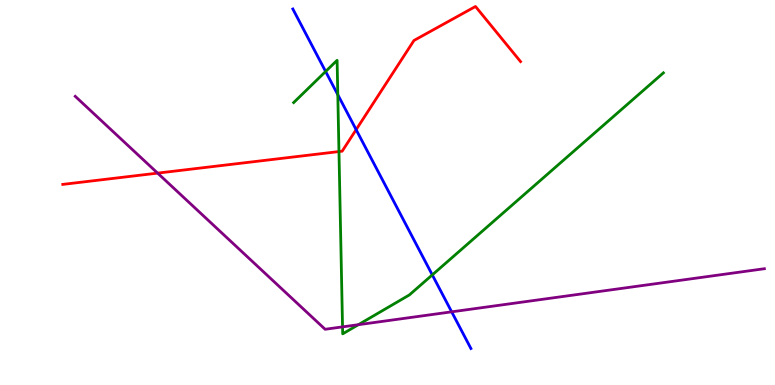[{'lines': ['blue', 'red'], 'intersections': [{'x': 4.6, 'y': 6.63}]}, {'lines': ['green', 'red'], 'intersections': [{'x': 4.37, 'y': 6.06}]}, {'lines': ['purple', 'red'], 'intersections': [{'x': 2.03, 'y': 5.5}]}, {'lines': ['blue', 'green'], 'intersections': [{'x': 4.2, 'y': 8.14}, {'x': 4.36, 'y': 7.54}, {'x': 5.58, 'y': 2.86}]}, {'lines': ['blue', 'purple'], 'intersections': [{'x': 5.83, 'y': 1.9}]}, {'lines': ['green', 'purple'], 'intersections': [{'x': 4.42, 'y': 1.51}, {'x': 4.62, 'y': 1.57}]}]